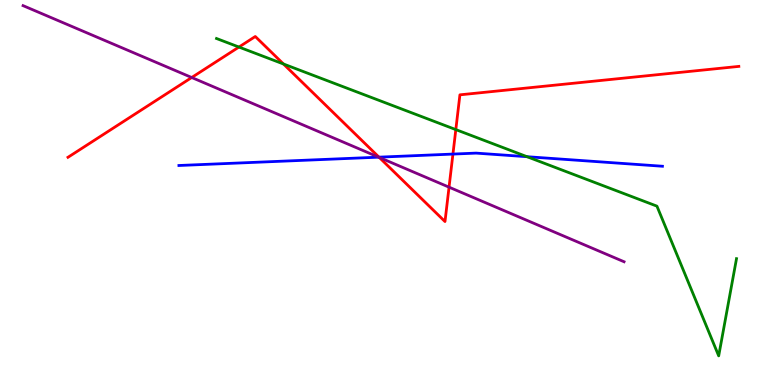[{'lines': ['blue', 'red'], 'intersections': [{'x': 4.89, 'y': 5.92}, {'x': 5.84, 'y': 6.0}]}, {'lines': ['green', 'red'], 'intersections': [{'x': 3.08, 'y': 8.78}, {'x': 3.66, 'y': 8.34}, {'x': 5.88, 'y': 6.63}]}, {'lines': ['purple', 'red'], 'intersections': [{'x': 2.47, 'y': 7.99}, {'x': 4.89, 'y': 5.91}, {'x': 5.79, 'y': 5.14}]}, {'lines': ['blue', 'green'], 'intersections': [{'x': 6.8, 'y': 5.93}]}, {'lines': ['blue', 'purple'], 'intersections': [{'x': 4.89, 'y': 5.92}]}, {'lines': ['green', 'purple'], 'intersections': []}]